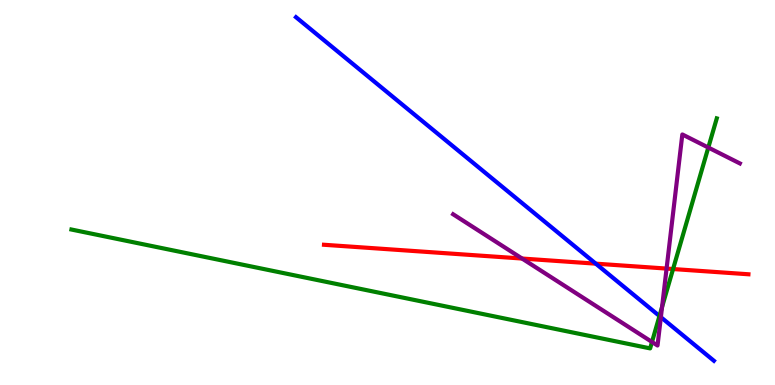[{'lines': ['blue', 'red'], 'intersections': [{'x': 7.69, 'y': 3.15}]}, {'lines': ['green', 'red'], 'intersections': [{'x': 8.68, 'y': 3.01}]}, {'lines': ['purple', 'red'], 'intersections': [{'x': 6.74, 'y': 3.28}, {'x': 8.6, 'y': 3.02}]}, {'lines': ['blue', 'green'], 'intersections': [{'x': 8.51, 'y': 1.79}]}, {'lines': ['blue', 'purple'], 'intersections': [{'x': 8.53, 'y': 1.76}]}, {'lines': ['green', 'purple'], 'intersections': [{'x': 8.41, 'y': 1.12}, {'x': 8.54, 'y': 2.03}, {'x': 9.14, 'y': 6.17}]}]